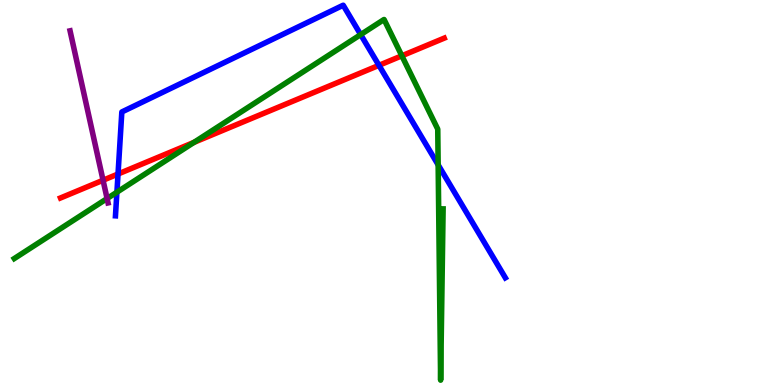[{'lines': ['blue', 'red'], 'intersections': [{'x': 1.52, 'y': 5.48}, {'x': 4.89, 'y': 8.3}]}, {'lines': ['green', 'red'], 'intersections': [{'x': 2.5, 'y': 6.3}, {'x': 5.19, 'y': 8.55}]}, {'lines': ['purple', 'red'], 'intersections': [{'x': 1.33, 'y': 5.32}]}, {'lines': ['blue', 'green'], 'intersections': [{'x': 1.51, 'y': 5.01}, {'x': 4.65, 'y': 9.1}, {'x': 5.65, 'y': 5.72}]}, {'lines': ['blue', 'purple'], 'intersections': []}, {'lines': ['green', 'purple'], 'intersections': [{'x': 1.38, 'y': 4.84}]}]